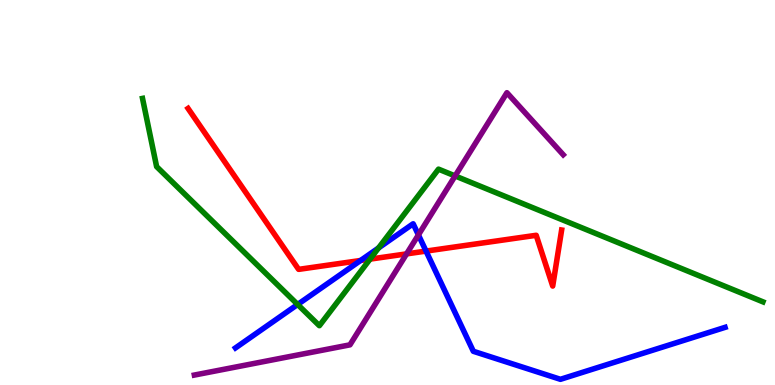[{'lines': ['blue', 'red'], 'intersections': [{'x': 4.65, 'y': 3.23}, {'x': 5.5, 'y': 3.48}]}, {'lines': ['green', 'red'], 'intersections': [{'x': 4.77, 'y': 3.27}]}, {'lines': ['purple', 'red'], 'intersections': [{'x': 5.25, 'y': 3.41}]}, {'lines': ['blue', 'green'], 'intersections': [{'x': 3.84, 'y': 2.09}, {'x': 4.88, 'y': 3.56}]}, {'lines': ['blue', 'purple'], 'intersections': [{'x': 5.4, 'y': 3.9}]}, {'lines': ['green', 'purple'], 'intersections': [{'x': 5.87, 'y': 5.43}]}]